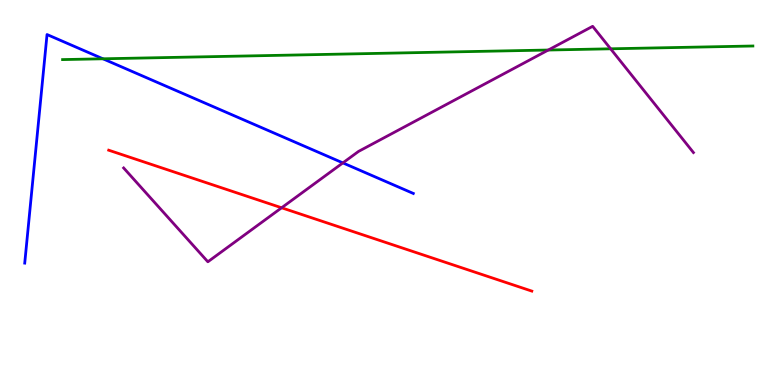[{'lines': ['blue', 'red'], 'intersections': []}, {'lines': ['green', 'red'], 'intersections': []}, {'lines': ['purple', 'red'], 'intersections': [{'x': 3.63, 'y': 4.6}]}, {'lines': ['blue', 'green'], 'intersections': [{'x': 1.33, 'y': 8.47}]}, {'lines': ['blue', 'purple'], 'intersections': [{'x': 4.42, 'y': 5.77}]}, {'lines': ['green', 'purple'], 'intersections': [{'x': 7.07, 'y': 8.7}, {'x': 7.88, 'y': 8.73}]}]